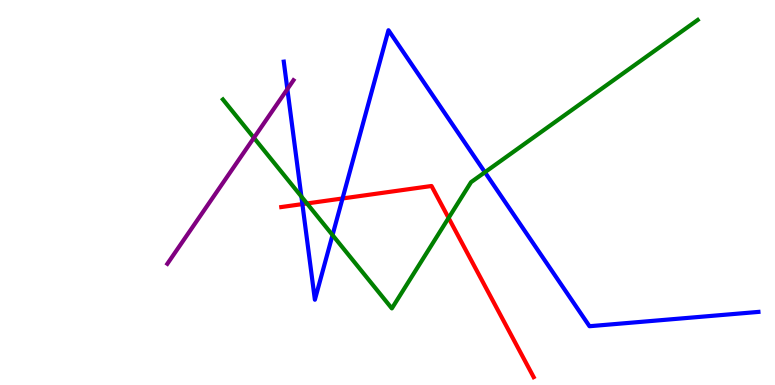[{'lines': ['blue', 'red'], 'intersections': [{'x': 3.9, 'y': 4.7}, {'x': 4.42, 'y': 4.84}]}, {'lines': ['green', 'red'], 'intersections': [{'x': 3.96, 'y': 4.72}, {'x': 5.79, 'y': 4.34}]}, {'lines': ['purple', 'red'], 'intersections': []}, {'lines': ['blue', 'green'], 'intersections': [{'x': 3.89, 'y': 4.89}, {'x': 4.29, 'y': 3.89}, {'x': 6.26, 'y': 5.53}]}, {'lines': ['blue', 'purple'], 'intersections': [{'x': 3.71, 'y': 7.69}]}, {'lines': ['green', 'purple'], 'intersections': [{'x': 3.28, 'y': 6.42}]}]